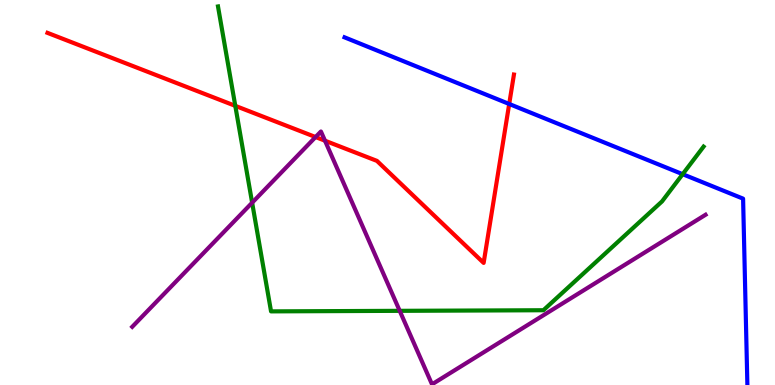[{'lines': ['blue', 'red'], 'intersections': [{'x': 6.57, 'y': 7.3}]}, {'lines': ['green', 'red'], 'intersections': [{'x': 3.04, 'y': 7.25}]}, {'lines': ['purple', 'red'], 'intersections': [{'x': 4.07, 'y': 6.44}, {'x': 4.19, 'y': 6.35}]}, {'lines': ['blue', 'green'], 'intersections': [{'x': 8.81, 'y': 5.48}]}, {'lines': ['blue', 'purple'], 'intersections': []}, {'lines': ['green', 'purple'], 'intersections': [{'x': 3.25, 'y': 4.74}, {'x': 5.16, 'y': 1.93}]}]